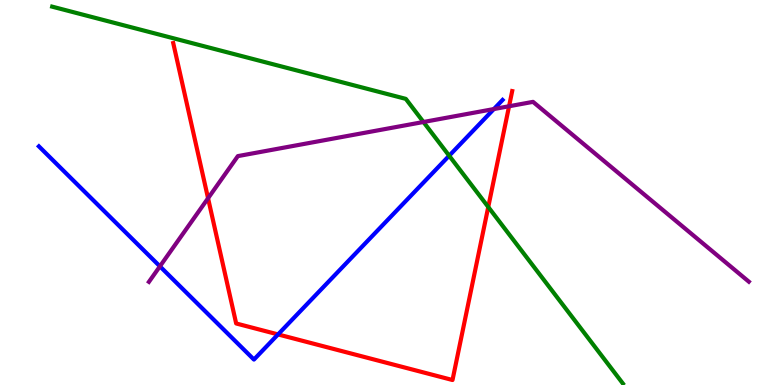[{'lines': ['blue', 'red'], 'intersections': [{'x': 3.59, 'y': 1.31}]}, {'lines': ['green', 'red'], 'intersections': [{'x': 6.3, 'y': 4.62}]}, {'lines': ['purple', 'red'], 'intersections': [{'x': 2.68, 'y': 4.85}, {'x': 6.57, 'y': 7.24}]}, {'lines': ['blue', 'green'], 'intersections': [{'x': 5.8, 'y': 5.96}]}, {'lines': ['blue', 'purple'], 'intersections': [{'x': 2.06, 'y': 3.08}, {'x': 6.37, 'y': 7.17}]}, {'lines': ['green', 'purple'], 'intersections': [{'x': 5.46, 'y': 6.83}]}]